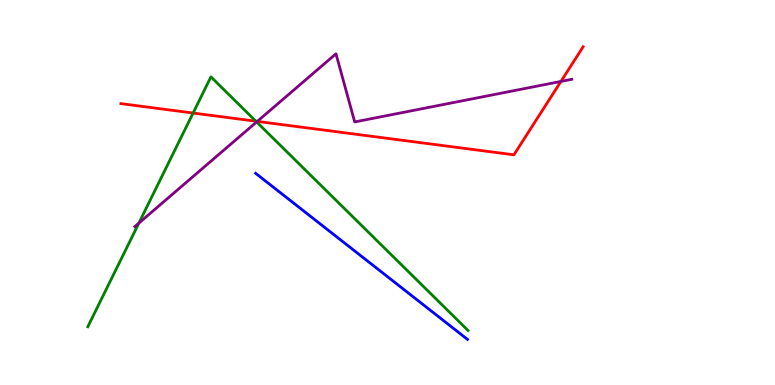[{'lines': ['blue', 'red'], 'intersections': []}, {'lines': ['green', 'red'], 'intersections': [{'x': 2.49, 'y': 7.06}, {'x': 3.3, 'y': 6.85}]}, {'lines': ['purple', 'red'], 'intersections': [{'x': 3.32, 'y': 6.85}, {'x': 7.24, 'y': 7.88}]}, {'lines': ['blue', 'green'], 'intersections': []}, {'lines': ['blue', 'purple'], 'intersections': []}, {'lines': ['green', 'purple'], 'intersections': [{'x': 1.79, 'y': 4.2}, {'x': 3.31, 'y': 6.83}]}]